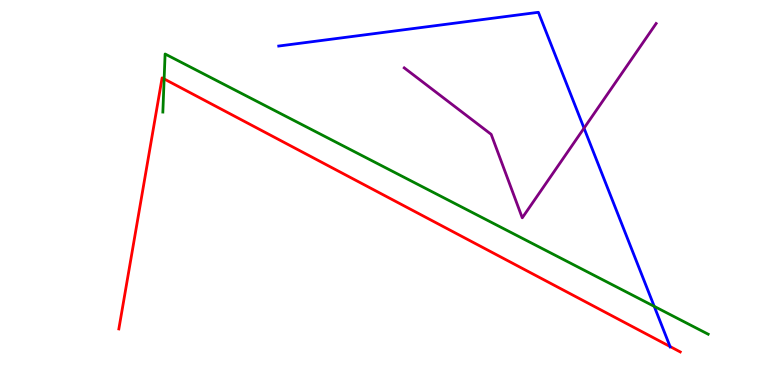[{'lines': ['blue', 'red'], 'intersections': [{'x': 8.65, 'y': 0.999}]}, {'lines': ['green', 'red'], 'intersections': [{'x': 2.12, 'y': 7.95}]}, {'lines': ['purple', 'red'], 'intersections': []}, {'lines': ['blue', 'green'], 'intersections': [{'x': 8.44, 'y': 2.04}]}, {'lines': ['blue', 'purple'], 'intersections': [{'x': 7.54, 'y': 6.67}]}, {'lines': ['green', 'purple'], 'intersections': []}]